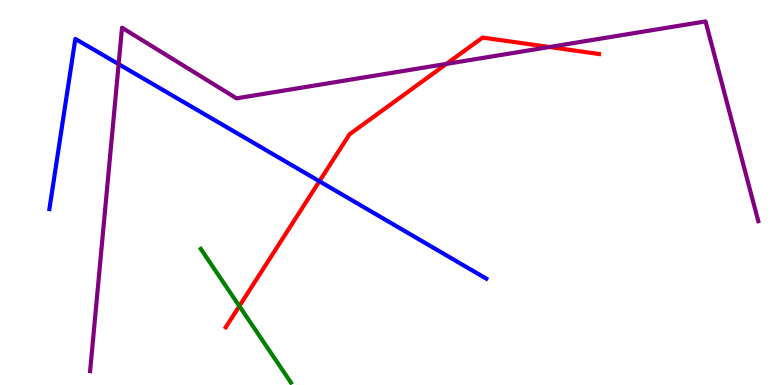[{'lines': ['blue', 'red'], 'intersections': [{'x': 4.12, 'y': 5.29}]}, {'lines': ['green', 'red'], 'intersections': [{'x': 3.09, 'y': 2.05}]}, {'lines': ['purple', 'red'], 'intersections': [{'x': 5.76, 'y': 8.34}, {'x': 7.09, 'y': 8.78}]}, {'lines': ['blue', 'green'], 'intersections': []}, {'lines': ['blue', 'purple'], 'intersections': [{'x': 1.53, 'y': 8.33}]}, {'lines': ['green', 'purple'], 'intersections': []}]